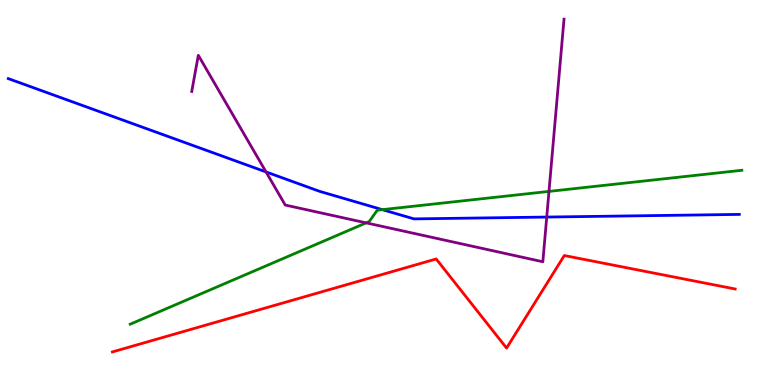[{'lines': ['blue', 'red'], 'intersections': []}, {'lines': ['green', 'red'], 'intersections': []}, {'lines': ['purple', 'red'], 'intersections': []}, {'lines': ['blue', 'green'], 'intersections': [{'x': 4.93, 'y': 4.55}]}, {'lines': ['blue', 'purple'], 'intersections': [{'x': 3.43, 'y': 5.53}, {'x': 7.05, 'y': 4.36}]}, {'lines': ['green', 'purple'], 'intersections': [{'x': 4.72, 'y': 4.21}, {'x': 7.08, 'y': 5.03}]}]